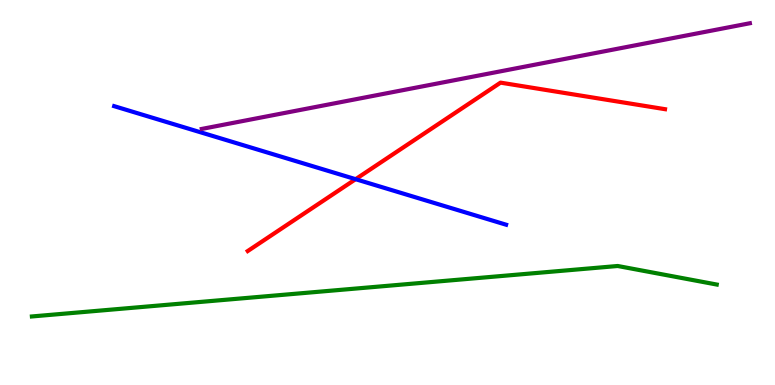[{'lines': ['blue', 'red'], 'intersections': [{'x': 4.59, 'y': 5.35}]}, {'lines': ['green', 'red'], 'intersections': []}, {'lines': ['purple', 'red'], 'intersections': []}, {'lines': ['blue', 'green'], 'intersections': []}, {'lines': ['blue', 'purple'], 'intersections': []}, {'lines': ['green', 'purple'], 'intersections': []}]